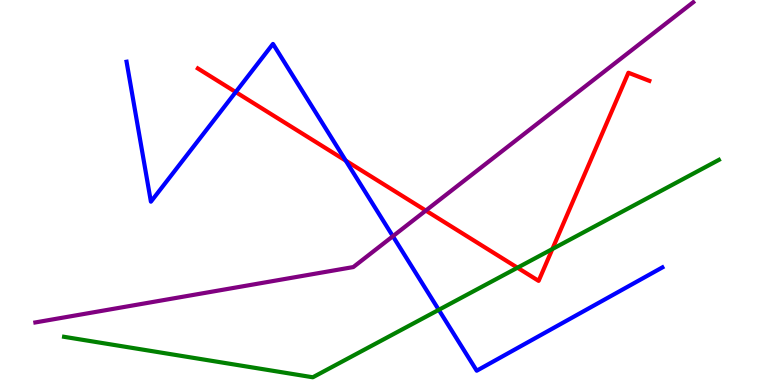[{'lines': ['blue', 'red'], 'intersections': [{'x': 3.04, 'y': 7.61}, {'x': 4.46, 'y': 5.83}]}, {'lines': ['green', 'red'], 'intersections': [{'x': 6.68, 'y': 3.05}, {'x': 7.13, 'y': 3.53}]}, {'lines': ['purple', 'red'], 'intersections': [{'x': 5.49, 'y': 4.53}]}, {'lines': ['blue', 'green'], 'intersections': [{'x': 5.66, 'y': 1.95}]}, {'lines': ['blue', 'purple'], 'intersections': [{'x': 5.07, 'y': 3.86}]}, {'lines': ['green', 'purple'], 'intersections': []}]